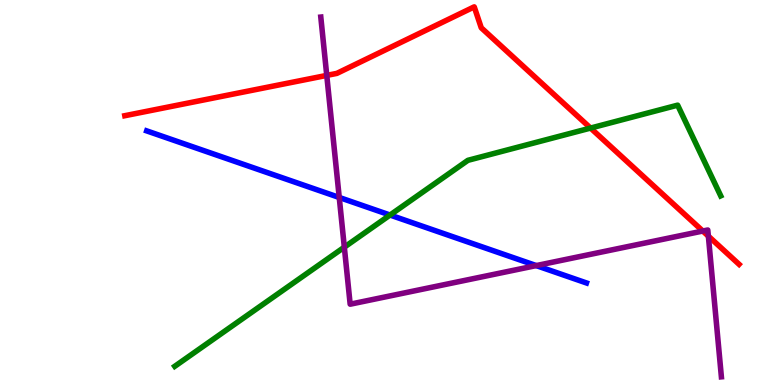[{'lines': ['blue', 'red'], 'intersections': []}, {'lines': ['green', 'red'], 'intersections': [{'x': 7.62, 'y': 6.67}]}, {'lines': ['purple', 'red'], 'intersections': [{'x': 4.22, 'y': 8.04}, {'x': 9.07, 'y': 4.0}, {'x': 9.14, 'y': 3.87}]}, {'lines': ['blue', 'green'], 'intersections': [{'x': 5.03, 'y': 4.41}]}, {'lines': ['blue', 'purple'], 'intersections': [{'x': 4.38, 'y': 4.87}, {'x': 6.92, 'y': 3.1}]}, {'lines': ['green', 'purple'], 'intersections': [{'x': 4.44, 'y': 3.58}]}]